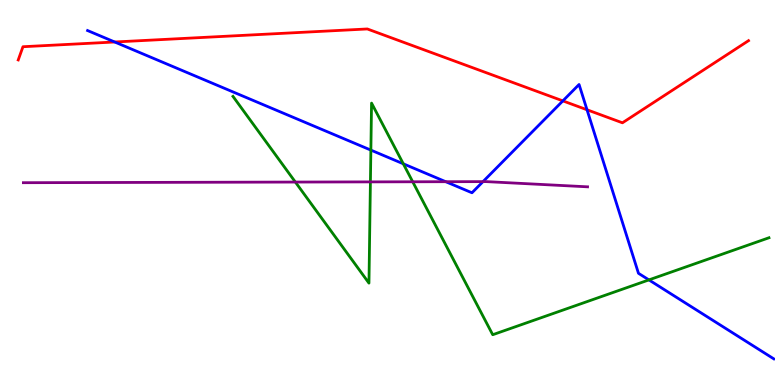[{'lines': ['blue', 'red'], 'intersections': [{'x': 1.48, 'y': 8.91}, {'x': 7.26, 'y': 7.38}, {'x': 7.57, 'y': 7.15}]}, {'lines': ['green', 'red'], 'intersections': []}, {'lines': ['purple', 'red'], 'intersections': []}, {'lines': ['blue', 'green'], 'intersections': [{'x': 4.79, 'y': 6.1}, {'x': 5.2, 'y': 5.75}, {'x': 8.37, 'y': 2.73}]}, {'lines': ['blue', 'purple'], 'intersections': [{'x': 5.75, 'y': 5.28}, {'x': 6.23, 'y': 5.28}]}, {'lines': ['green', 'purple'], 'intersections': [{'x': 3.81, 'y': 5.27}, {'x': 4.78, 'y': 5.28}, {'x': 5.33, 'y': 5.28}]}]